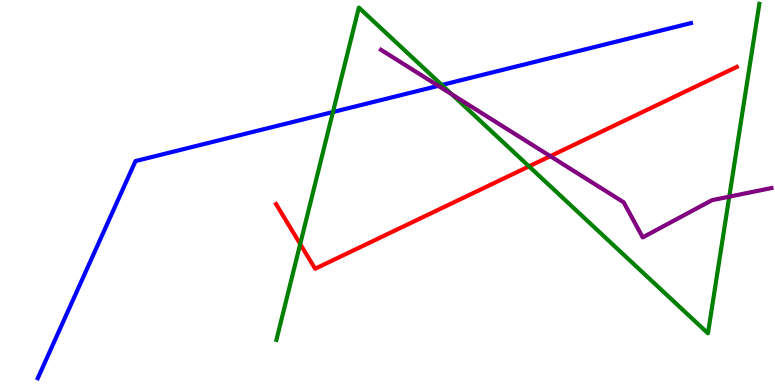[{'lines': ['blue', 'red'], 'intersections': []}, {'lines': ['green', 'red'], 'intersections': [{'x': 3.87, 'y': 3.66}, {'x': 6.83, 'y': 5.68}]}, {'lines': ['purple', 'red'], 'intersections': [{'x': 7.1, 'y': 5.94}]}, {'lines': ['blue', 'green'], 'intersections': [{'x': 4.3, 'y': 7.09}, {'x': 5.7, 'y': 7.79}]}, {'lines': ['blue', 'purple'], 'intersections': [{'x': 5.66, 'y': 7.77}]}, {'lines': ['green', 'purple'], 'intersections': [{'x': 5.83, 'y': 7.55}, {'x': 9.41, 'y': 4.89}]}]